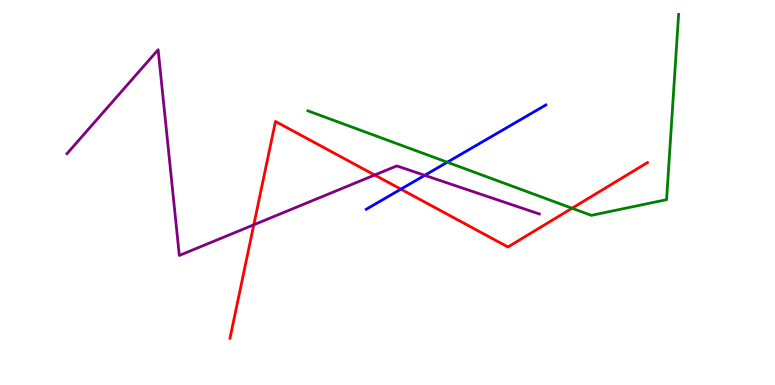[{'lines': ['blue', 'red'], 'intersections': [{'x': 5.17, 'y': 5.09}]}, {'lines': ['green', 'red'], 'intersections': [{'x': 7.38, 'y': 4.59}]}, {'lines': ['purple', 'red'], 'intersections': [{'x': 3.27, 'y': 4.16}, {'x': 4.83, 'y': 5.45}]}, {'lines': ['blue', 'green'], 'intersections': [{'x': 5.77, 'y': 5.79}]}, {'lines': ['blue', 'purple'], 'intersections': [{'x': 5.48, 'y': 5.45}]}, {'lines': ['green', 'purple'], 'intersections': []}]